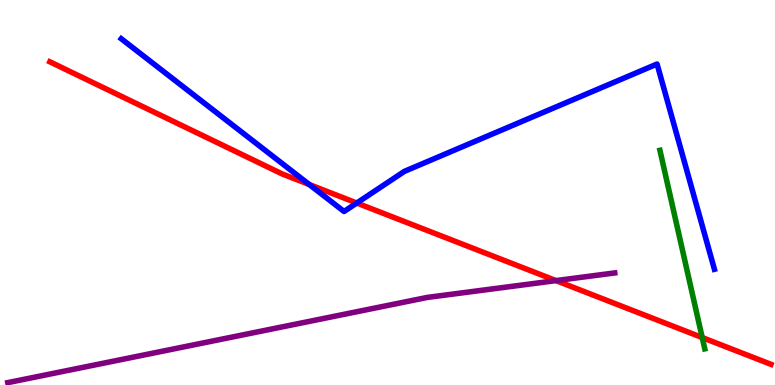[{'lines': ['blue', 'red'], 'intersections': [{'x': 3.99, 'y': 5.21}, {'x': 4.6, 'y': 4.73}]}, {'lines': ['green', 'red'], 'intersections': [{'x': 9.06, 'y': 1.23}]}, {'lines': ['purple', 'red'], 'intersections': [{'x': 7.17, 'y': 2.71}]}, {'lines': ['blue', 'green'], 'intersections': []}, {'lines': ['blue', 'purple'], 'intersections': []}, {'lines': ['green', 'purple'], 'intersections': []}]